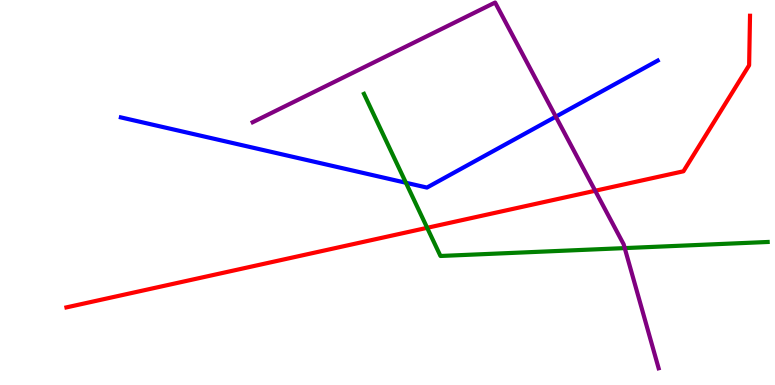[{'lines': ['blue', 'red'], 'intersections': []}, {'lines': ['green', 'red'], 'intersections': [{'x': 5.51, 'y': 4.08}]}, {'lines': ['purple', 'red'], 'intersections': [{'x': 7.68, 'y': 5.05}]}, {'lines': ['blue', 'green'], 'intersections': [{'x': 5.24, 'y': 5.25}]}, {'lines': ['blue', 'purple'], 'intersections': [{'x': 7.17, 'y': 6.97}]}, {'lines': ['green', 'purple'], 'intersections': [{'x': 8.06, 'y': 3.56}]}]